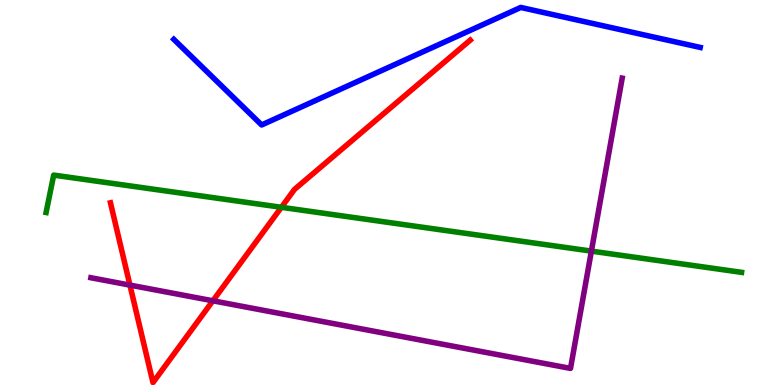[{'lines': ['blue', 'red'], 'intersections': []}, {'lines': ['green', 'red'], 'intersections': [{'x': 3.63, 'y': 4.62}]}, {'lines': ['purple', 'red'], 'intersections': [{'x': 1.68, 'y': 2.59}, {'x': 2.75, 'y': 2.19}]}, {'lines': ['blue', 'green'], 'intersections': []}, {'lines': ['blue', 'purple'], 'intersections': []}, {'lines': ['green', 'purple'], 'intersections': [{'x': 7.63, 'y': 3.48}]}]